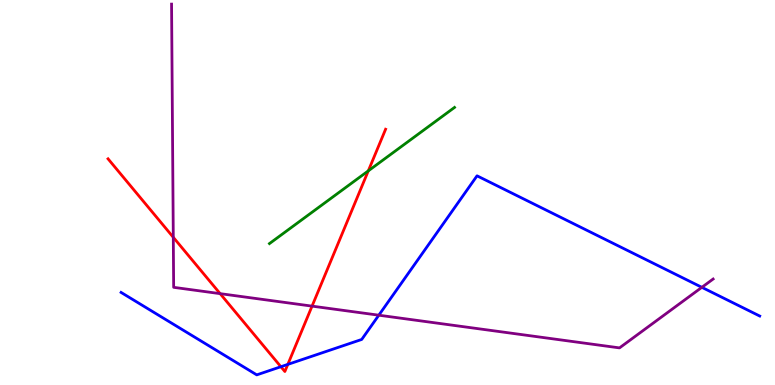[{'lines': ['blue', 'red'], 'intersections': [{'x': 3.62, 'y': 0.474}, {'x': 3.71, 'y': 0.535}]}, {'lines': ['green', 'red'], 'intersections': [{'x': 4.75, 'y': 5.56}]}, {'lines': ['purple', 'red'], 'intersections': [{'x': 2.24, 'y': 3.84}, {'x': 2.84, 'y': 2.37}, {'x': 4.03, 'y': 2.05}]}, {'lines': ['blue', 'green'], 'intersections': []}, {'lines': ['blue', 'purple'], 'intersections': [{'x': 4.89, 'y': 1.81}, {'x': 9.06, 'y': 2.54}]}, {'lines': ['green', 'purple'], 'intersections': []}]